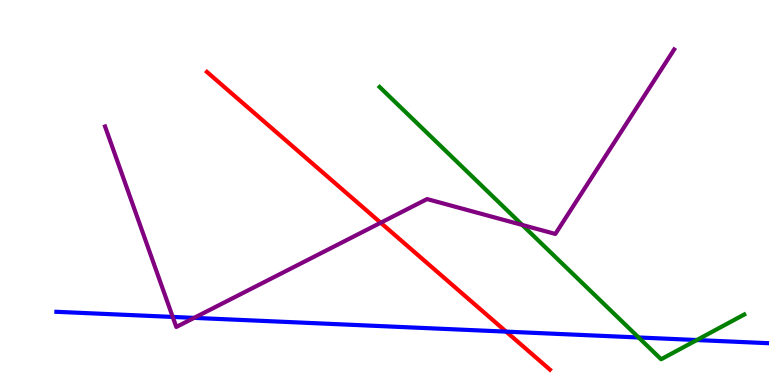[{'lines': ['blue', 'red'], 'intersections': [{'x': 6.53, 'y': 1.39}]}, {'lines': ['green', 'red'], 'intersections': []}, {'lines': ['purple', 'red'], 'intersections': [{'x': 4.91, 'y': 4.21}]}, {'lines': ['blue', 'green'], 'intersections': [{'x': 8.24, 'y': 1.23}, {'x': 8.99, 'y': 1.17}]}, {'lines': ['blue', 'purple'], 'intersections': [{'x': 2.23, 'y': 1.77}, {'x': 2.5, 'y': 1.74}]}, {'lines': ['green', 'purple'], 'intersections': [{'x': 6.74, 'y': 4.16}]}]